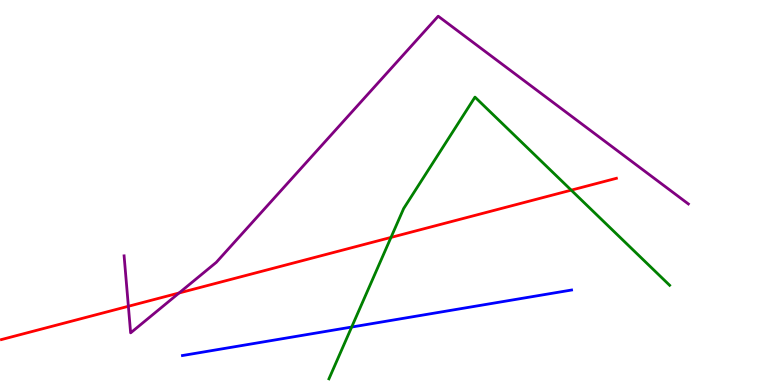[{'lines': ['blue', 'red'], 'intersections': []}, {'lines': ['green', 'red'], 'intersections': [{'x': 5.05, 'y': 3.83}, {'x': 7.37, 'y': 5.06}]}, {'lines': ['purple', 'red'], 'intersections': [{'x': 1.66, 'y': 2.04}, {'x': 2.31, 'y': 2.39}]}, {'lines': ['blue', 'green'], 'intersections': [{'x': 4.54, 'y': 1.51}]}, {'lines': ['blue', 'purple'], 'intersections': []}, {'lines': ['green', 'purple'], 'intersections': []}]